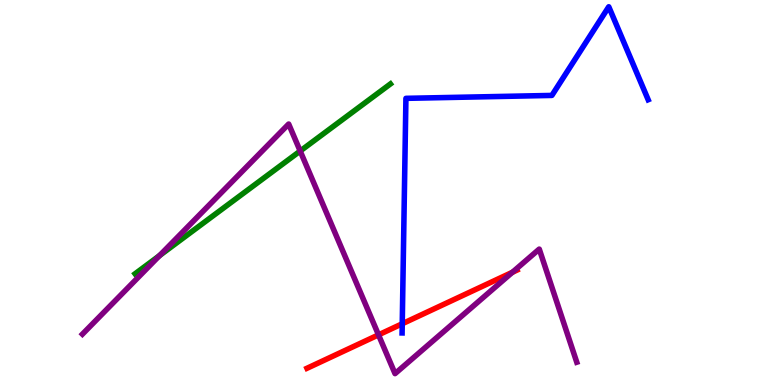[{'lines': ['blue', 'red'], 'intersections': [{'x': 5.19, 'y': 1.59}]}, {'lines': ['green', 'red'], 'intersections': []}, {'lines': ['purple', 'red'], 'intersections': [{'x': 4.88, 'y': 1.3}, {'x': 6.61, 'y': 2.93}]}, {'lines': ['blue', 'green'], 'intersections': []}, {'lines': ['blue', 'purple'], 'intersections': []}, {'lines': ['green', 'purple'], 'intersections': [{'x': 2.06, 'y': 3.36}, {'x': 3.87, 'y': 6.08}]}]